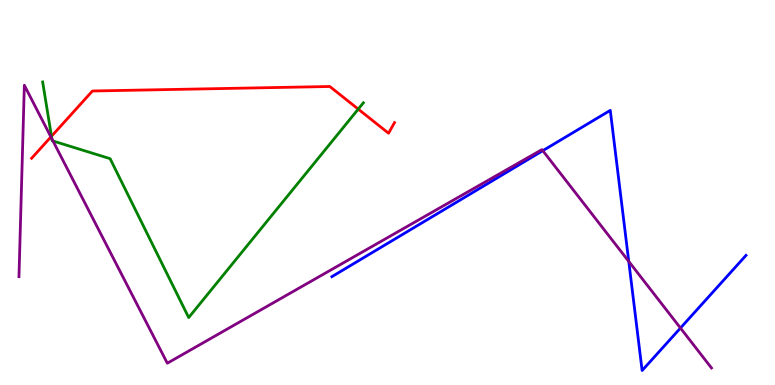[{'lines': ['blue', 'red'], 'intersections': []}, {'lines': ['green', 'red'], 'intersections': [{'x': 0.664, 'y': 6.46}, {'x': 4.62, 'y': 7.17}]}, {'lines': ['purple', 'red'], 'intersections': [{'x': 0.657, 'y': 6.44}]}, {'lines': ['blue', 'green'], 'intersections': []}, {'lines': ['blue', 'purple'], 'intersections': [{'x': 7.0, 'y': 6.09}, {'x': 8.11, 'y': 3.21}, {'x': 8.78, 'y': 1.48}]}, {'lines': ['green', 'purple'], 'intersections': [{'x': 0.669, 'y': 6.39}, {'x': 0.684, 'y': 6.34}]}]